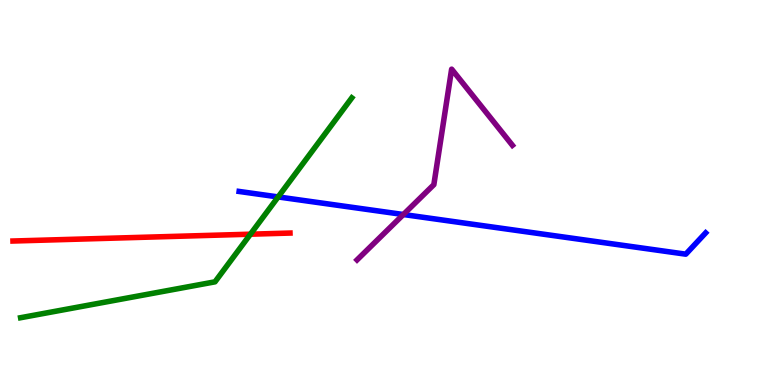[{'lines': ['blue', 'red'], 'intersections': []}, {'lines': ['green', 'red'], 'intersections': [{'x': 3.23, 'y': 3.92}]}, {'lines': ['purple', 'red'], 'intersections': []}, {'lines': ['blue', 'green'], 'intersections': [{'x': 3.59, 'y': 4.88}]}, {'lines': ['blue', 'purple'], 'intersections': [{'x': 5.2, 'y': 4.43}]}, {'lines': ['green', 'purple'], 'intersections': []}]